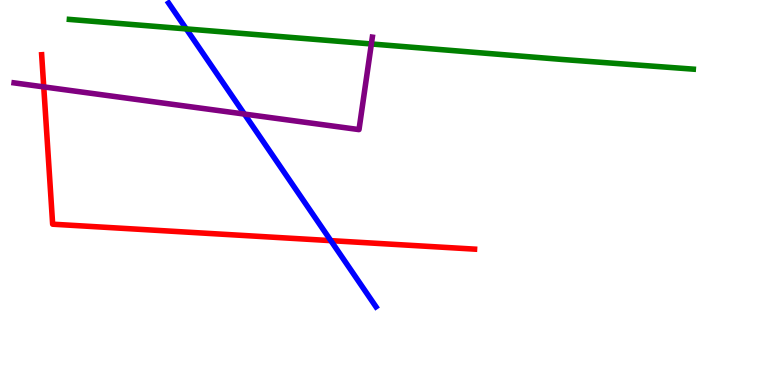[{'lines': ['blue', 'red'], 'intersections': [{'x': 4.27, 'y': 3.75}]}, {'lines': ['green', 'red'], 'intersections': []}, {'lines': ['purple', 'red'], 'intersections': [{'x': 0.564, 'y': 7.74}]}, {'lines': ['blue', 'green'], 'intersections': [{'x': 2.4, 'y': 9.25}]}, {'lines': ['blue', 'purple'], 'intersections': [{'x': 3.15, 'y': 7.04}]}, {'lines': ['green', 'purple'], 'intersections': [{'x': 4.79, 'y': 8.86}]}]